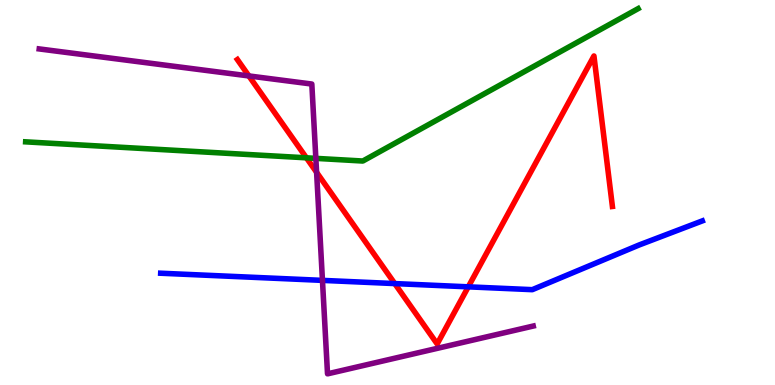[{'lines': ['blue', 'red'], 'intersections': [{'x': 5.09, 'y': 2.63}, {'x': 6.04, 'y': 2.55}]}, {'lines': ['green', 'red'], 'intersections': [{'x': 3.95, 'y': 5.9}]}, {'lines': ['purple', 'red'], 'intersections': [{'x': 3.21, 'y': 8.03}, {'x': 4.09, 'y': 5.52}]}, {'lines': ['blue', 'green'], 'intersections': []}, {'lines': ['blue', 'purple'], 'intersections': [{'x': 4.16, 'y': 2.72}]}, {'lines': ['green', 'purple'], 'intersections': [{'x': 4.08, 'y': 5.89}]}]